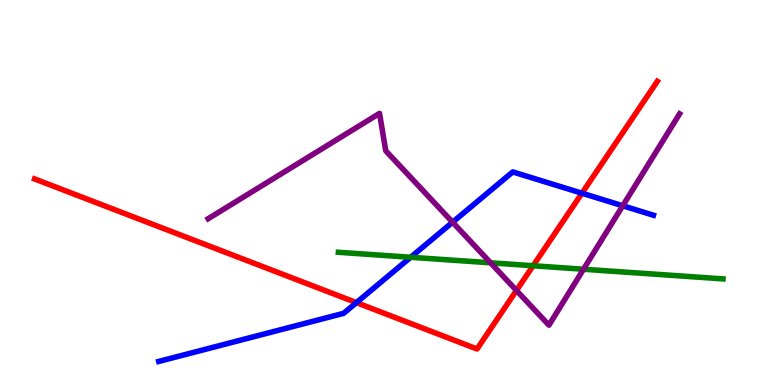[{'lines': ['blue', 'red'], 'intersections': [{'x': 4.6, 'y': 2.14}, {'x': 7.51, 'y': 4.98}]}, {'lines': ['green', 'red'], 'intersections': [{'x': 6.88, 'y': 3.1}]}, {'lines': ['purple', 'red'], 'intersections': [{'x': 6.66, 'y': 2.46}]}, {'lines': ['blue', 'green'], 'intersections': [{'x': 5.3, 'y': 3.32}]}, {'lines': ['blue', 'purple'], 'intersections': [{'x': 5.84, 'y': 4.23}, {'x': 8.04, 'y': 4.66}]}, {'lines': ['green', 'purple'], 'intersections': [{'x': 6.33, 'y': 3.17}, {'x': 7.53, 'y': 3.01}]}]